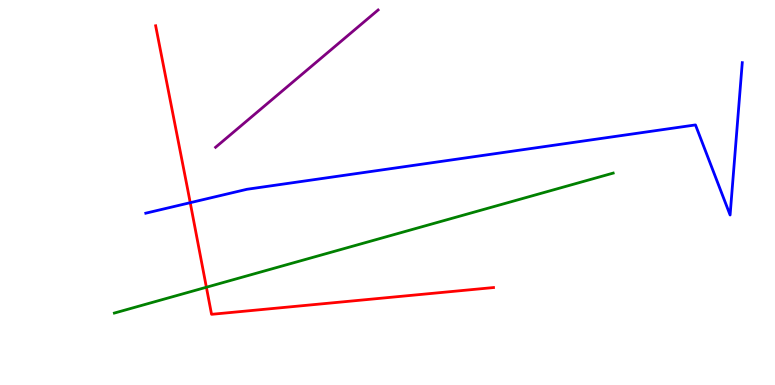[{'lines': ['blue', 'red'], 'intersections': [{'x': 2.45, 'y': 4.74}]}, {'lines': ['green', 'red'], 'intersections': [{'x': 2.66, 'y': 2.54}]}, {'lines': ['purple', 'red'], 'intersections': []}, {'lines': ['blue', 'green'], 'intersections': []}, {'lines': ['blue', 'purple'], 'intersections': []}, {'lines': ['green', 'purple'], 'intersections': []}]